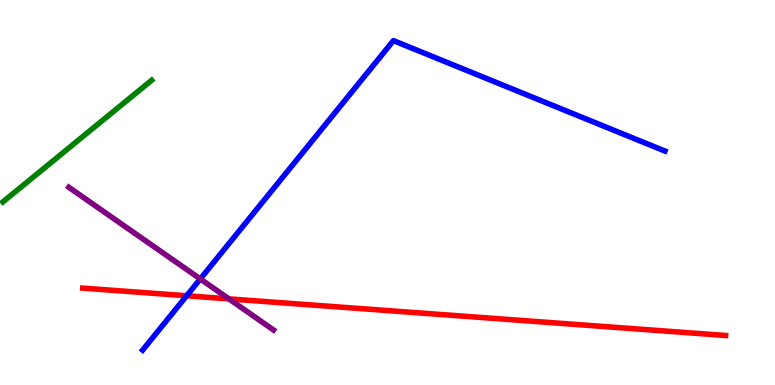[{'lines': ['blue', 'red'], 'intersections': [{'x': 2.41, 'y': 2.32}]}, {'lines': ['green', 'red'], 'intersections': []}, {'lines': ['purple', 'red'], 'intersections': [{'x': 2.95, 'y': 2.24}]}, {'lines': ['blue', 'green'], 'intersections': []}, {'lines': ['blue', 'purple'], 'intersections': [{'x': 2.58, 'y': 2.75}]}, {'lines': ['green', 'purple'], 'intersections': []}]